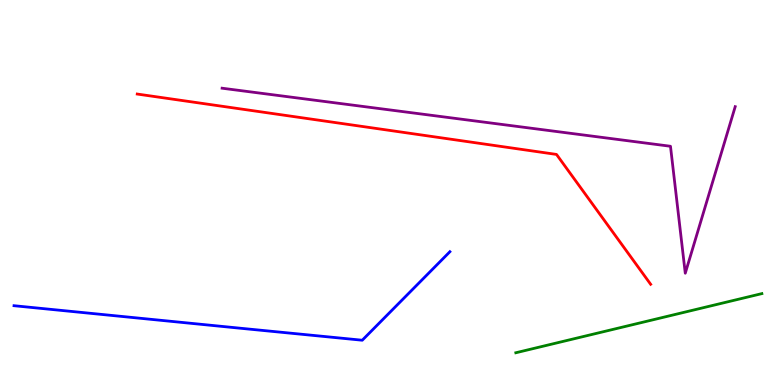[{'lines': ['blue', 'red'], 'intersections': []}, {'lines': ['green', 'red'], 'intersections': []}, {'lines': ['purple', 'red'], 'intersections': []}, {'lines': ['blue', 'green'], 'intersections': []}, {'lines': ['blue', 'purple'], 'intersections': []}, {'lines': ['green', 'purple'], 'intersections': []}]